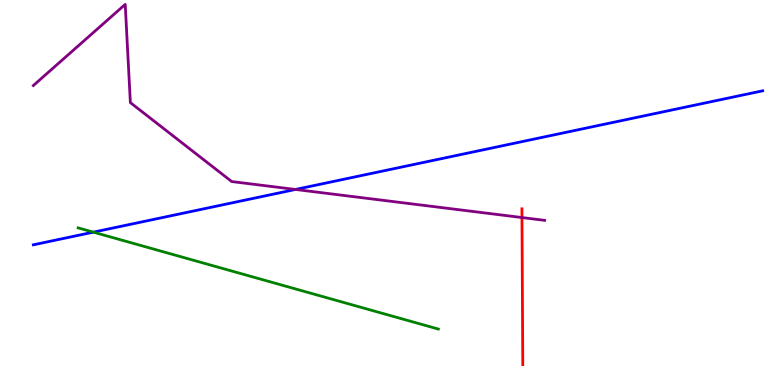[{'lines': ['blue', 'red'], 'intersections': []}, {'lines': ['green', 'red'], 'intersections': []}, {'lines': ['purple', 'red'], 'intersections': [{'x': 6.74, 'y': 4.35}]}, {'lines': ['blue', 'green'], 'intersections': [{'x': 1.2, 'y': 3.97}]}, {'lines': ['blue', 'purple'], 'intersections': [{'x': 3.81, 'y': 5.08}]}, {'lines': ['green', 'purple'], 'intersections': []}]